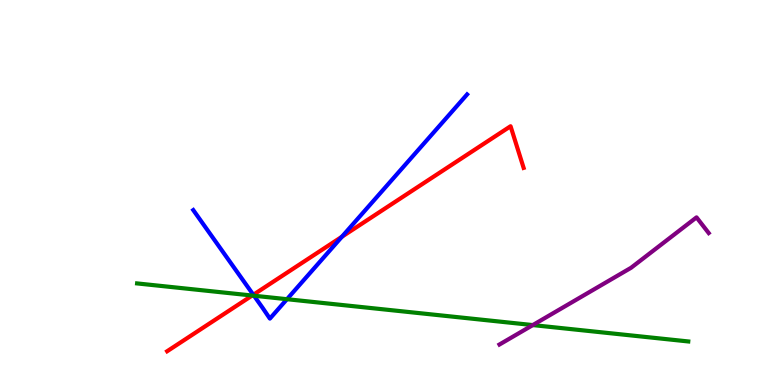[{'lines': ['blue', 'red'], 'intersections': [{'x': 3.27, 'y': 2.34}, {'x': 4.41, 'y': 3.85}]}, {'lines': ['green', 'red'], 'intersections': [{'x': 3.25, 'y': 2.32}]}, {'lines': ['purple', 'red'], 'intersections': []}, {'lines': ['blue', 'green'], 'intersections': [{'x': 3.28, 'y': 2.32}, {'x': 3.7, 'y': 2.23}]}, {'lines': ['blue', 'purple'], 'intersections': []}, {'lines': ['green', 'purple'], 'intersections': [{'x': 6.87, 'y': 1.56}]}]